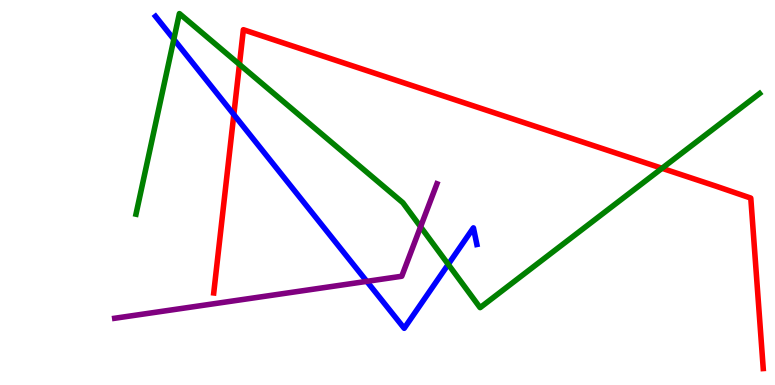[{'lines': ['blue', 'red'], 'intersections': [{'x': 3.02, 'y': 7.02}]}, {'lines': ['green', 'red'], 'intersections': [{'x': 3.09, 'y': 8.33}, {'x': 8.54, 'y': 5.63}]}, {'lines': ['purple', 'red'], 'intersections': []}, {'lines': ['blue', 'green'], 'intersections': [{'x': 2.24, 'y': 8.98}, {'x': 5.78, 'y': 3.13}]}, {'lines': ['blue', 'purple'], 'intersections': [{'x': 4.73, 'y': 2.69}]}, {'lines': ['green', 'purple'], 'intersections': [{'x': 5.43, 'y': 4.11}]}]